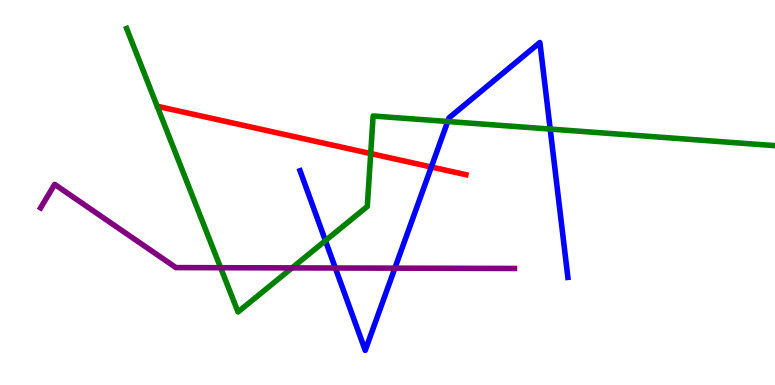[{'lines': ['blue', 'red'], 'intersections': [{'x': 5.57, 'y': 5.66}]}, {'lines': ['green', 'red'], 'intersections': [{'x': 4.78, 'y': 6.01}]}, {'lines': ['purple', 'red'], 'intersections': []}, {'lines': ['blue', 'green'], 'intersections': [{'x': 4.2, 'y': 3.75}, {'x': 5.78, 'y': 6.84}, {'x': 7.1, 'y': 6.65}]}, {'lines': ['blue', 'purple'], 'intersections': [{'x': 4.33, 'y': 3.04}, {'x': 5.1, 'y': 3.03}]}, {'lines': ['green', 'purple'], 'intersections': [{'x': 2.85, 'y': 3.05}, {'x': 3.77, 'y': 3.04}]}]